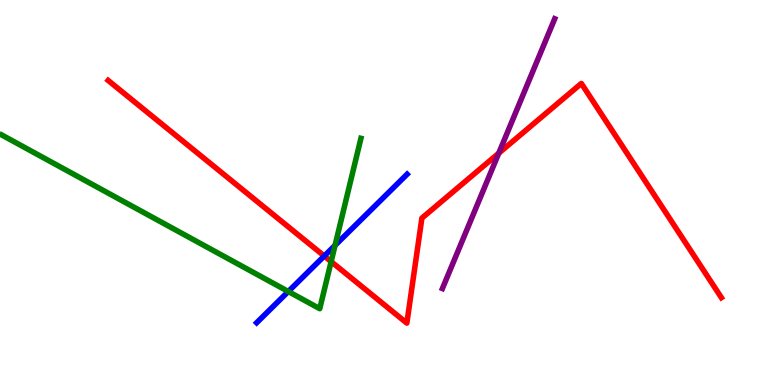[{'lines': ['blue', 'red'], 'intersections': [{'x': 4.18, 'y': 3.35}]}, {'lines': ['green', 'red'], 'intersections': [{'x': 4.27, 'y': 3.21}]}, {'lines': ['purple', 'red'], 'intersections': [{'x': 6.44, 'y': 6.02}]}, {'lines': ['blue', 'green'], 'intersections': [{'x': 3.72, 'y': 2.43}, {'x': 4.32, 'y': 3.63}]}, {'lines': ['blue', 'purple'], 'intersections': []}, {'lines': ['green', 'purple'], 'intersections': []}]